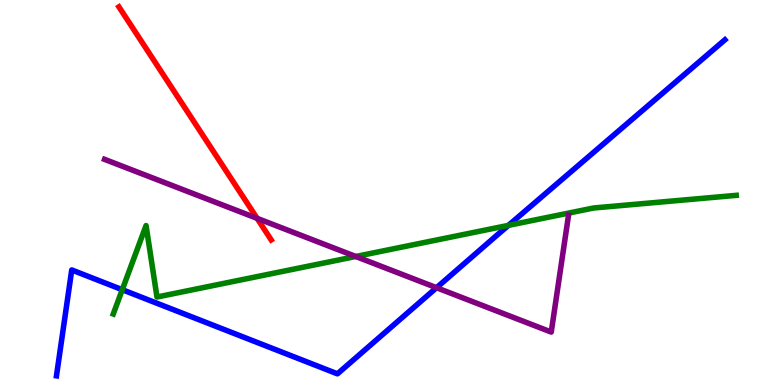[{'lines': ['blue', 'red'], 'intersections': []}, {'lines': ['green', 'red'], 'intersections': []}, {'lines': ['purple', 'red'], 'intersections': [{'x': 3.32, 'y': 4.33}]}, {'lines': ['blue', 'green'], 'intersections': [{'x': 1.58, 'y': 2.48}, {'x': 6.56, 'y': 4.15}]}, {'lines': ['blue', 'purple'], 'intersections': [{'x': 5.63, 'y': 2.53}]}, {'lines': ['green', 'purple'], 'intersections': [{'x': 4.59, 'y': 3.34}]}]